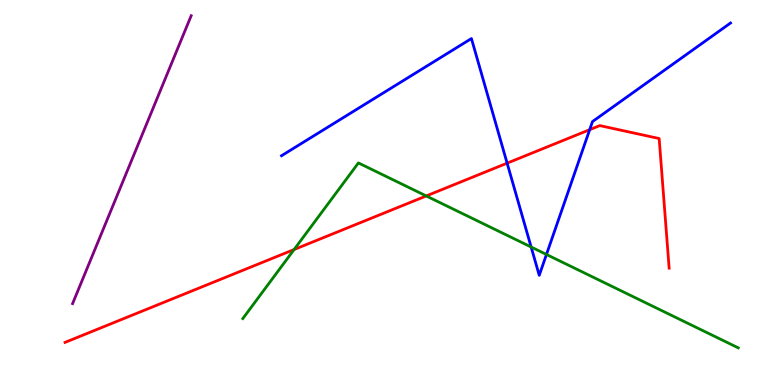[{'lines': ['blue', 'red'], 'intersections': [{'x': 6.54, 'y': 5.76}, {'x': 7.61, 'y': 6.63}]}, {'lines': ['green', 'red'], 'intersections': [{'x': 3.79, 'y': 3.52}, {'x': 5.5, 'y': 4.91}]}, {'lines': ['purple', 'red'], 'intersections': []}, {'lines': ['blue', 'green'], 'intersections': [{'x': 6.85, 'y': 3.58}, {'x': 7.05, 'y': 3.39}]}, {'lines': ['blue', 'purple'], 'intersections': []}, {'lines': ['green', 'purple'], 'intersections': []}]